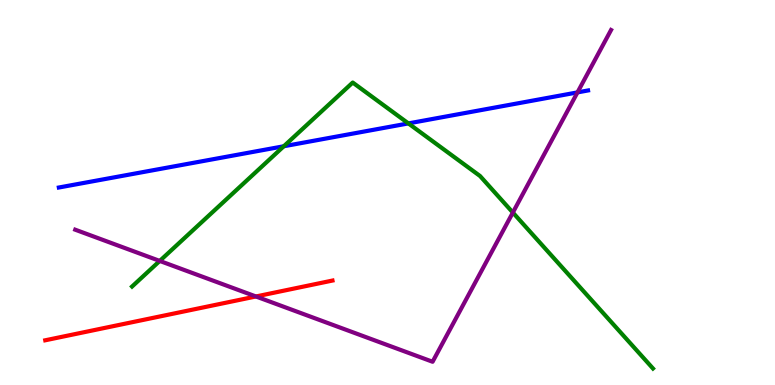[{'lines': ['blue', 'red'], 'intersections': []}, {'lines': ['green', 'red'], 'intersections': []}, {'lines': ['purple', 'red'], 'intersections': [{'x': 3.3, 'y': 2.3}]}, {'lines': ['blue', 'green'], 'intersections': [{'x': 3.66, 'y': 6.2}, {'x': 5.27, 'y': 6.79}]}, {'lines': ['blue', 'purple'], 'intersections': [{'x': 7.45, 'y': 7.6}]}, {'lines': ['green', 'purple'], 'intersections': [{'x': 2.06, 'y': 3.22}, {'x': 6.62, 'y': 4.48}]}]